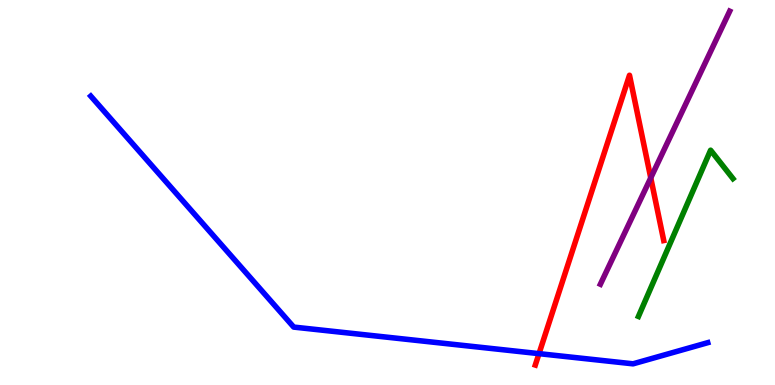[{'lines': ['blue', 'red'], 'intersections': [{'x': 6.95, 'y': 0.814}]}, {'lines': ['green', 'red'], 'intersections': []}, {'lines': ['purple', 'red'], 'intersections': [{'x': 8.4, 'y': 5.38}]}, {'lines': ['blue', 'green'], 'intersections': []}, {'lines': ['blue', 'purple'], 'intersections': []}, {'lines': ['green', 'purple'], 'intersections': []}]